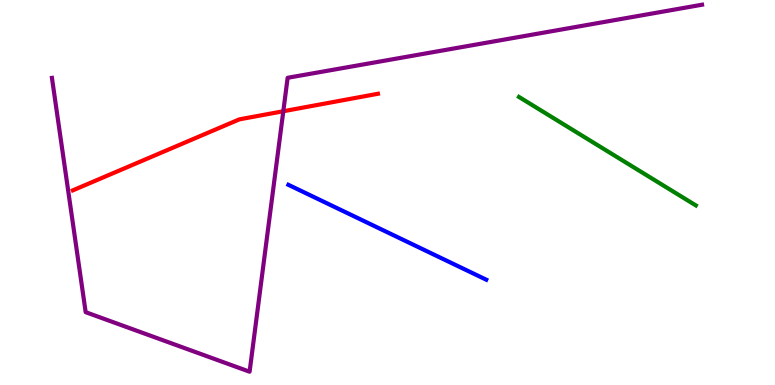[{'lines': ['blue', 'red'], 'intersections': []}, {'lines': ['green', 'red'], 'intersections': []}, {'lines': ['purple', 'red'], 'intersections': [{'x': 3.66, 'y': 7.11}]}, {'lines': ['blue', 'green'], 'intersections': []}, {'lines': ['blue', 'purple'], 'intersections': []}, {'lines': ['green', 'purple'], 'intersections': []}]